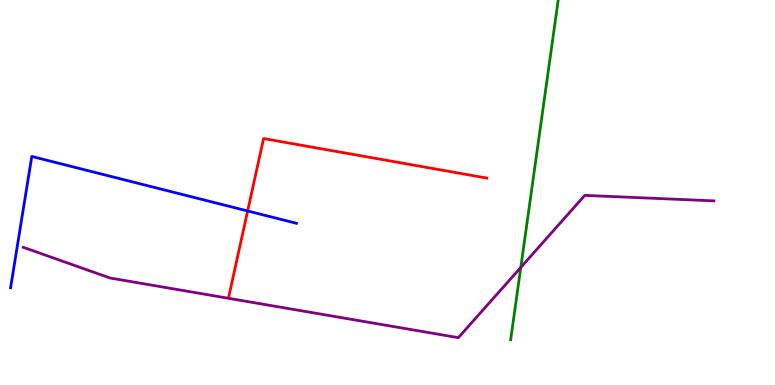[{'lines': ['blue', 'red'], 'intersections': [{'x': 3.2, 'y': 4.52}]}, {'lines': ['green', 'red'], 'intersections': []}, {'lines': ['purple', 'red'], 'intersections': []}, {'lines': ['blue', 'green'], 'intersections': []}, {'lines': ['blue', 'purple'], 'intersections': []}, {'lines': ['green', 'purple'], 'intersections': [{'x': 6.72, 'y': 3.05}]}]